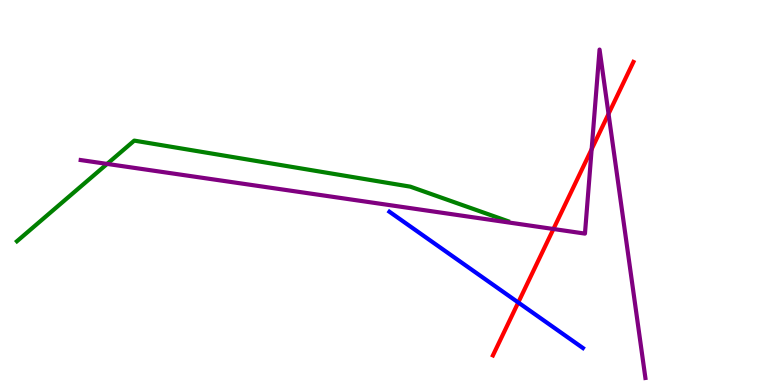[{'lines': ['blue', 'red'], 'intersections': [{'x': 6.69, 'y': 2.14}]}, {'lines': ['green', 'red'], 'intersections': []}, {'lines': ['purple', 'red'], 'intersections': [{'x': 7.14, 'y': 4.05}, {'x': 7.63, 'y': 6.13}, {'x': 7.85, 'y': 7.04}]}, {'lines': ['blue', 'green'], 'intersections': []}, {'lines': ['blue', 'purple'], 'intersections': []}, {'lines': ['green', 'purple'], 'intersections': [{'x': 1.38, 'y': 5.74}]}]